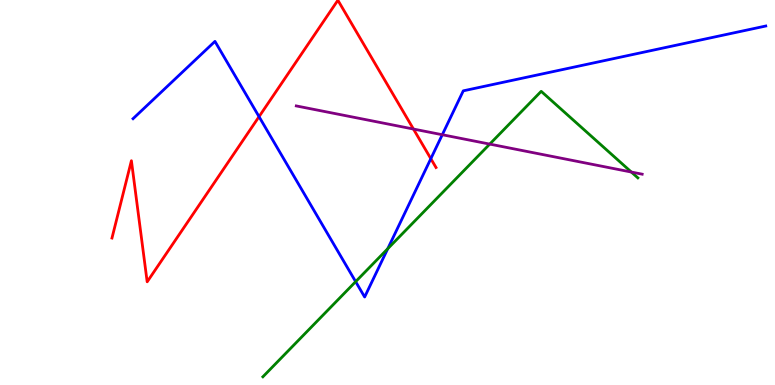[{'lines': ['blue', 'red'], 'intersections': [{'x': 3.34, 'y': 6.97}, {'x': 5.56, 'y': 5.88}]}, {'lines': ['green', 'red'], 'intersections': []}, {'lines': ['purple', 'red'], 'intersections': [{'x': 5.33, 'y': 6.65}]}, {'lines': ['blue', 'green'], 'intersections': [{'x': 4.59, 'y': 2.68}, {'x': 5.0, 'y': 3.54}]}, {'lines': ['blue', 'purple'], 'intersections': [{'x': 5.71, 'y': 6.5}]}, {'lines': ['green', 'purple'], 'intersections': [{'x': 6.32, 'y': 6.26}, {'x': 8.15, 'y': 5.53}]}]